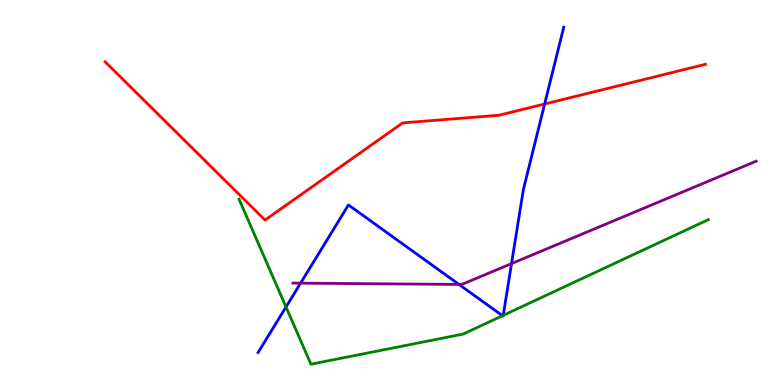[{'lines': ['blue', 'red'], 'intersections': [{'x': 7.03, 'y': 7.3}]}, {'lines': ['green', 'red'], 'intersections': []}, {'lines': ['purple', 'red'], 'intersections': []}, {'lines': ['blue', 'green'], 'intersections': [{'x': 3.69, 'y': 2.03}, {'x': 6.48, 'y': 1.8}, {'x': 6.49, 'y': 1.81}]}, {'lines': ['blue', 'purple'], 'intersections': [{'x': 3.88, 'y': 2.65}, {'x': 5.92, 'y': 2.61}, {'x': 6.6, 'y': 3.15}]}, {'lines': ['green', 'purple'], 'intersections': []}]